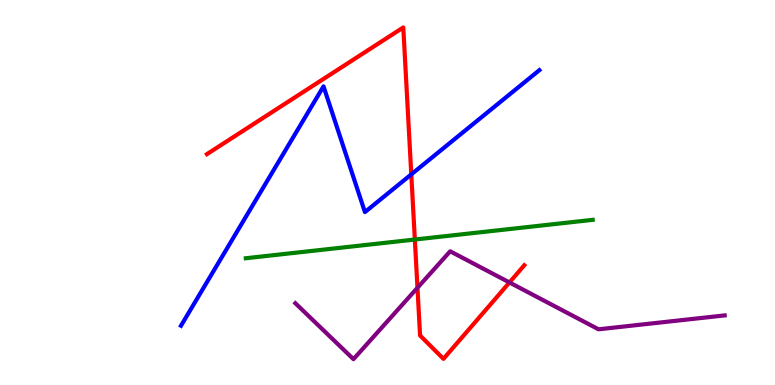[{'lines': ['blue', 'red'], 'intersections': [{'x': 5.31, 'y': 5.47}]}, {'lines': ['green', 'red'], 'intersections': [{'x': 5.35, 'y': 3.78}]}, {'lines': ['purple', 'red'], 'intersections': [{'x': 5.39, 'y': 2.53}, {'x': 6.57, 'y': 2.66}]}, {'lines': ['blue', 'green'], 'intersections': []}, {'lines': ['blue', 'purple'], 'intersections': []}, {'lines': ['green', 'purple'], 'intersections': []}]